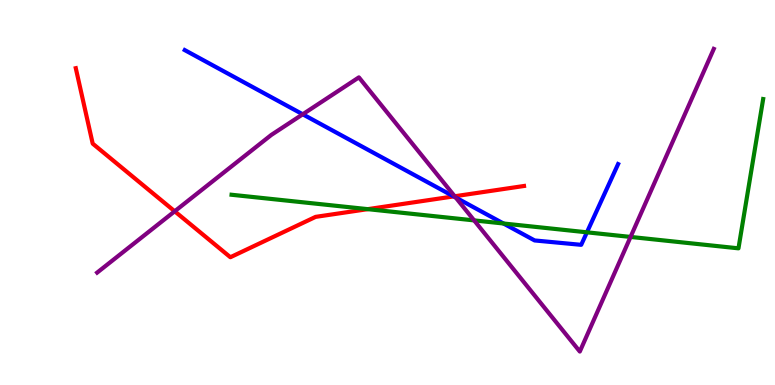[{'lines': ['blue', 'red'], 'intersections': [{'x': 5.85, 'y': 4.9}]}, {'lines': ['green', 'red'], 'intersections': [{'x': 4.74, 'y': 4.57}]}, {'lines': ['purple', 'red'], 'intersections': [{'x': 2.25, 'y': 4.51}, {'x': 5.87, 'y': 4.9}]}, {'lines': ['blue', 'green'], 'intersections': [{'x': 6.5, 'y': 4.19}, {'x': 7.57, 'y': 3.97}]}, {'lines': ['blue', 'purple'], 'intersections': [{'x': 3.91, 'y': 7.03}, {'x': 5.88, 'y': 4.87}]}, {'lines': ['green', 'purple'], 'intersections': [{'x': 6.12, 'y': 4.28}, {'x': 8.14, 'y': 3.85}]}]